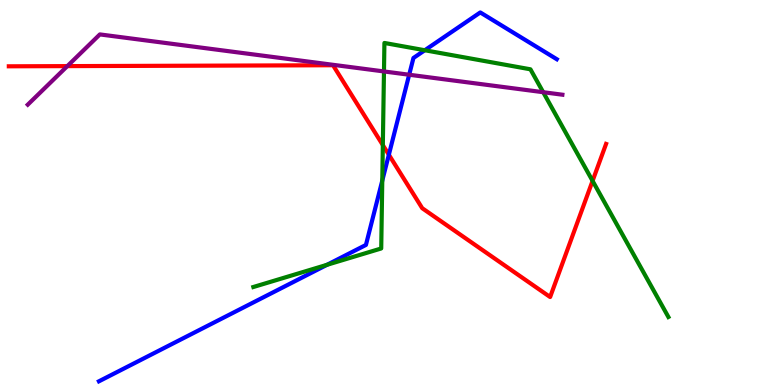[{'lines': ['blue', 'red'], 'intersections': [{'x': 5.02, 'y': 5.98}]}, {'lines': ['green', 'red'], 'intersections': [{'x': 4.94, 'y': 6.23}, {'x': 7.65, 'y': 5.3}]}, {'lines': ['purple', 'red'], 'intersections': [{'x': 0.869, 'y': 8.28}]}, {'lines': ['blue', 'green'], 'intersections': [{'x': 4.22, 'y': 3.12}, {'x': 4.93, 'y': 5.31}, {'x': 5.48, 'y': 8.69}]}, {'lines': ['blue', 'purple'], 'intersections': [{'x': 5.28, 'y': 8.06}]}, {'lines': ['green', 'purple'], 'intersections': [{'x': 4.95, 'y': 8.14}, {'x': 7.01, 'y': 7.61}]}]